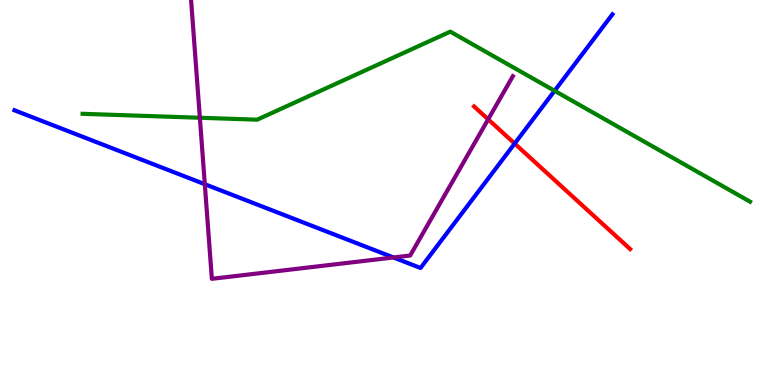[{'lines': ['blue', 'red'], 'intersections': [{'x': 6.64, 'y': 6.27}]}, {'lines': ['green', 'red'], 'intersections': []}, {'lines': ['purple', 'red'], 'intersections': [{'x': 6.3, 'y': 6.9}]}, {'lines': ['blue', 'green'], 'intersections': [{'x': 7.16, 'y': 7.64}]}, {'lines': ['blue', 'purple'], 'intersections': [{'x': 2.64, 'y': 5.22}, {'x': 5.08, 'y': 3.31}]}, {'lines': ['green', 'purple'], 'intersections': [{'x': 2.58, 'y': 6.94}]}]